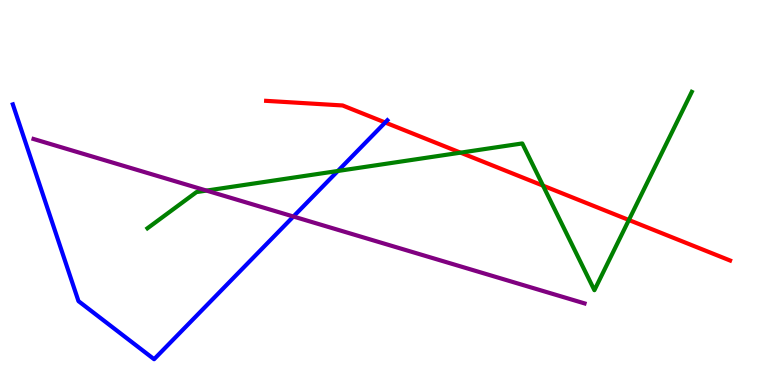[{'lines': ['blue', 'red'], 'intersections': [{'x': 4.97, 'y': 6.82}]}, {'lines': ['green', 'red'], 'intersections': [{'x': 5.94, 'y': 6.03}, {'x': 7.01, 'y': 5.18}, {'x': 8.11, 'y': 4.29}]}, {'lines': ['purple', 'red'], 'intersections': []}, {'lines': ['blue', 'green'], 'intersections': [{'x': 4.36, 'y': 5.56}]}, {'lines': ['blue', 'purple'], 'intersections': [{'x': 3.79, 'y': 4.38}]}, {'lines': ['green', 'purple'], 'intersections': [{'x': 2.66, 'y': 5.05}]}]